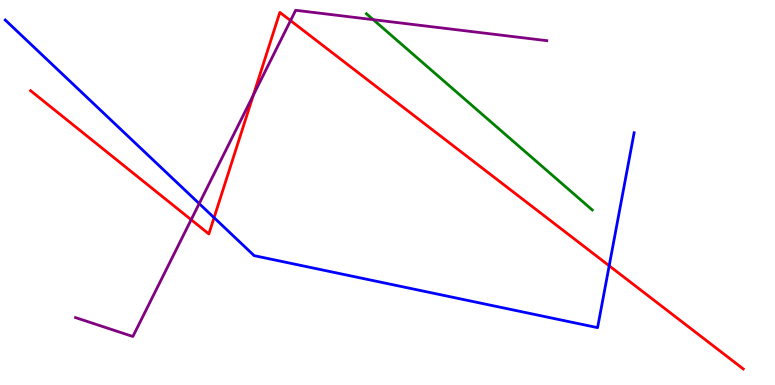[{'lines': ['blue', 'red'], 'intersections': [{'x': 2.76, 'y': 4.35}, {'x': 7.86, 'y': 3.1}]}, {'lines': ['green', 'red'], 'intersections': []}, {'lines': ['purple', 'red'], 'intersections': [{'x': 2.47, 'y': 4.29}, {'x': 3.27, 'y': 7.53}, {'x': 3.75, 'y': 9.46}]}, {'lines': ['blue', 'green'], 'intersections': []}, {'lines': ['blue', 'purple'], 'intersections': [{'x': 2.57, 'y': 4.71}]}, {'lines': ['green', 'purple'], 'intersections': [{'x': 4.82, 'y': 9.49}]}]